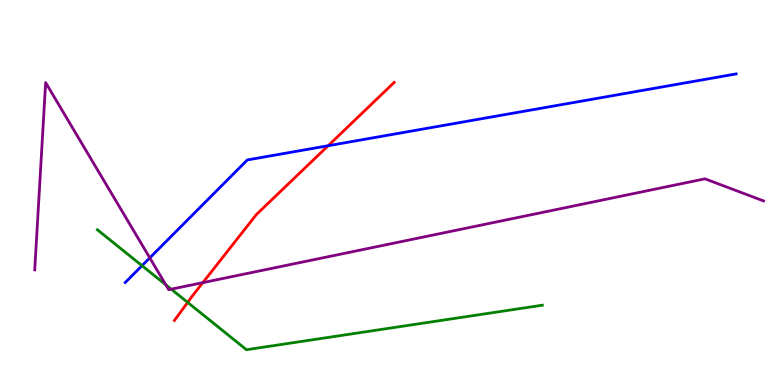[{'lines': ['blue', 'red'], 'intersections': [{'x': 4.23, 'y': 6.22}]}, {'lines': ['green', 'red'], 'intersections': [{'x': 2.42, 'y': 2.15}]}, {'lines': ['purple', 'red'], 'intersections': [{'x': 2.62, 'y': 2.66}]}, {'lines': ['blue', 'green'], 'intersections': [{'x': 1.83, 'y': 3.1}]}, {'lines': ['blue', 'purple'], 'intersections': [{'x': 1.93, 'y': 3.3}]}, {'lines': ['green', 'purple'], 'intersections': [{'x': 2.14, 'y': 2.6}, {'x': 2.21, 'y': 2.49}]}]